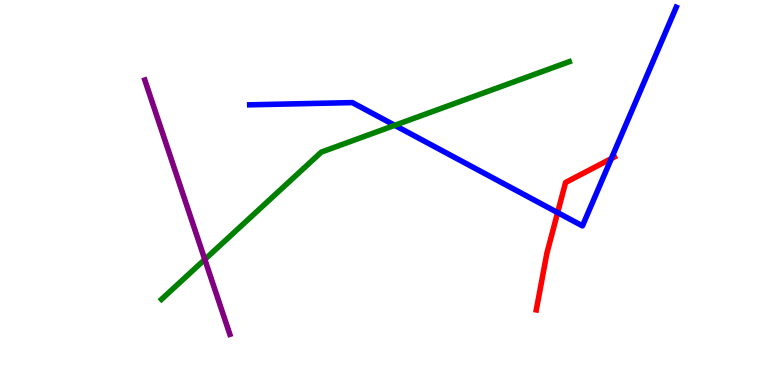[{'lines': ['blue', 'red'], 'intersections': [{'x': 7.2, 'y': 4.48}, {'x': 7.89, 'y': 5.88}]}, {'lines': ['green', 'red'], 'intersections': []}, {'lines': ['purple', 'red'], 'intersections': []}, {'lines': ['blue', 'green'], 'intersections': [{'x': 5.09, 'y': 6.75}]}, {'lines': ['blue', 'purple'], 'intersections': []}, {'lines': ['green', 'purple'], 'intersections': [{'x': 2.64, 'y': 3.26}]}]